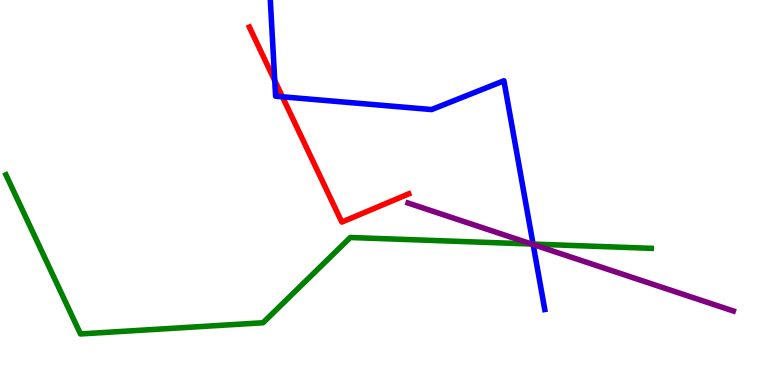[{'lines': ['blue', 'red'], 'intersections': [{'x': 3.55, 'y': 7.91}, {'x': 3.64, 'y': 7.49}]}, {'lines': ['green', 'red'], 'intersections': []}, {'lines': ['purple', 'red'], 'intersections': []}, {'lines': ['blue', 'green'], 'intersections': [{'x': 6.88, 'y': 3.66}]}, {'lines': ['blue', 'purple'], 'intersections': [{'x': 6.88, 'y': 3.65}]}, {'lines': ['green', 'purple'], 'intersections': [{'x': 6.86, 'y': 3.66}]}]